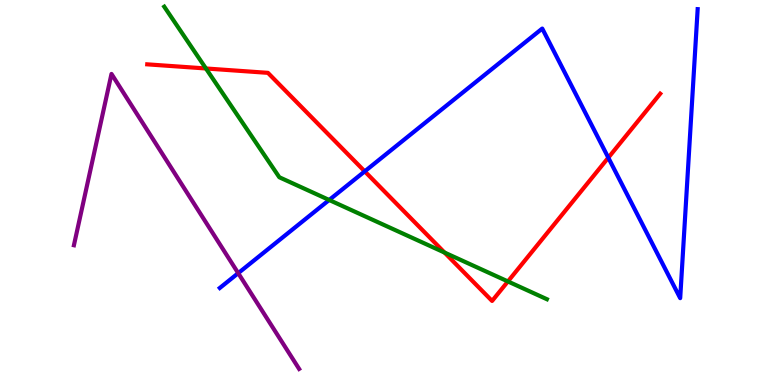[{'lines': ['blue', 'red'], 'intersections': [{'x': 4.71, 'y': 5.55}, {'x': 7.85, 'y': 5.9}]}, {'lines': ['green', 'red'], 'intersections': [{'x': 2.66, 'y': 8.22}, {'x': 5.74, 'y': 3.44}, {'x': 6.55, 'y': 2.69}]}, {'lines': ['purple', 'red'], 'intersections': []}, {'lines': ['blue', 'green'], 'intersections': [{'x': 4.25, 'y': 4.81}]}, {'lines': ['blue', 'purple'], 'intersections': [{'x': 3.07, 'y': 2.91}]}, {'lines': ['green', 'purple'], 'intersections': []}]